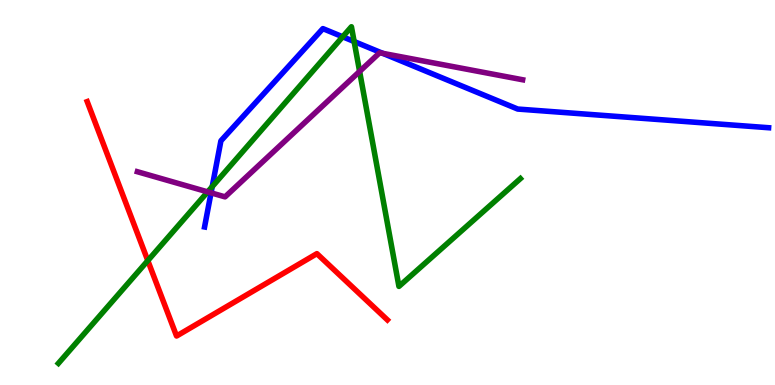[{'lines': ['blue', 'red'], 'intersections': []}, {'lines': ['green', 'red'], 'intersections': [{'x': 1.91, 'y': 3.23}]}, {'lines': ['purple', 'red'], 'intersections': []}, {'lines': ['blue', 'green'], 'intersections': [{'x': 2.74, 'y': 5.15}, {'x': 4.42, 'y': 9.04}, {'x': 4.57, 'y': 8.92}]}, {'lines': ['blue', 'purple'], 'intersections': [{'x': 2.72, 'y': 4.99}, {'x': 4.94, 'y': 8.61}]}, {'lines': ['green', 'purple'], 'intersections': [{'x': 2.68, 'y': 5.02}, {'x': 4.64, 'y': 8.14}]}]